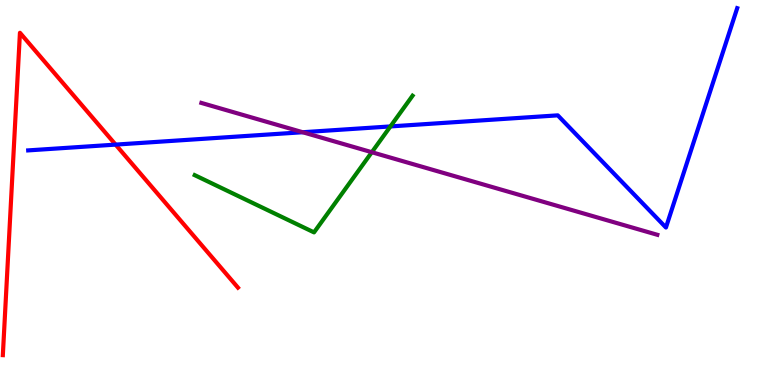[{'lines': ['blue', 'red'], 'intersections': [{'x': 1.49, 'y': 6.24}]}, {'lines': ['green', 'red'], 'intersections': []}, {'lines': ['purple', 'red'], 'intersections': []}, {'lines': ['blue', 'green'], 'intersections': [{'x': 5.04, 'y': 6.72}]}, {'lines': ['blue', 'purple'], 'intersections': [{'x': 3.91, 'y': 6.57}]}, {'lines': ['green', 'purple'], 'intersections': [{'x': 4.8, 'y': 6.05}]}]